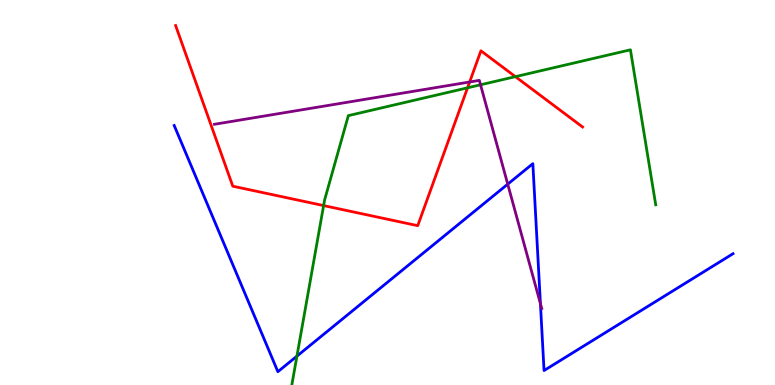[{'lines': ['blue', 'red'], 'intersections': []}, {'lines': ['green', 'red'], 'intersections': [{'x': 4.18, 'y': 4.66}, {'x': 6.03, 'y': 7.72}, {'x': 6.65, 'y': 8.01}]}, {'lines': ['purple', 'red'], 'intersections': [{'x': 6.06, 'y': 7.87}]}, {'lines': ['blue', 'green'], 'intersections': [{'x': 3.83, 'y': 0.749}]}, {'lines': ['blue', 'purple'], 'intersections': [{'x': 6.55, 'y': 5.22}, {'x': 6.97, 'y': 2.11}]}, {'lines': ['green', 'purple'], 'intersections': [{'x': 6.2, 'y': 7.8}]}]